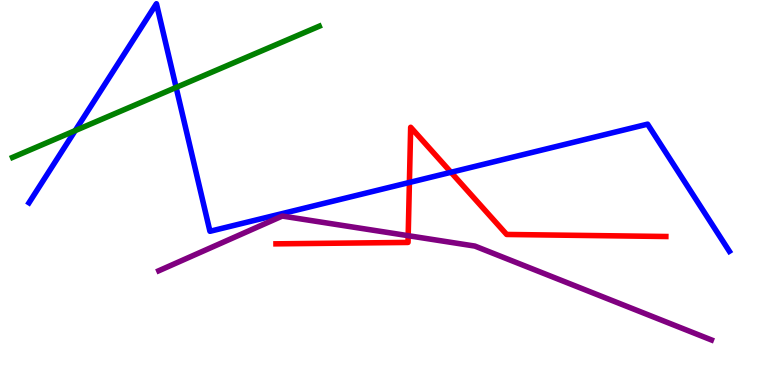[{'lines': ['blue', 'red'], 'intersections': [{'x': 5.28, 'y': 5.26}, {'x': 5.82, 'y': 5.52}]}, {'lines': ['green', 'red'], 'intersections': []}, {'lines': ['purple', 'red'], 'intersections': [{'x': 5.27, 'y': 3.88}]}, {'lines': ['blue', 'green'], 'intersections': [{'x': 0.97, 'y': 6.61}, {'x': 2.27, 'y': 7.73}]}, {'lines': ['blue', 'purple'], 'intersections': []}, {'lines': ['green', 'purple'], 'intersections': []}]